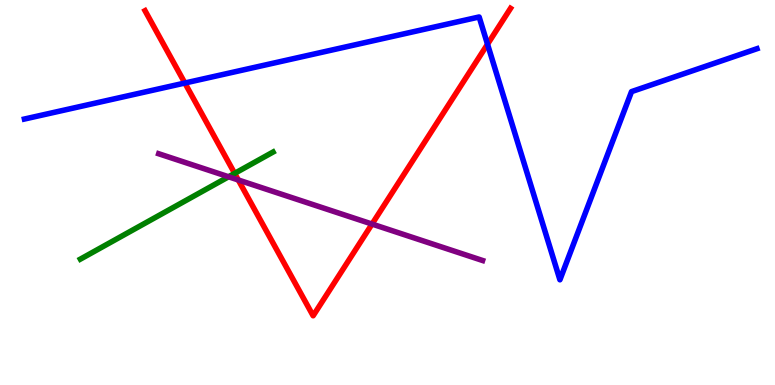[{'lines': ['blue', 'red'], 'intersections': [{'x': 2.39, 'y': 7.84}, {'x': 6.29, 'y': 8.85}]}, {'lines': ['green', 'red'], 'intersections': [{'x': 3.03, 'y': 5.5}]}, {'lines': ['purple', 'red'], 'intersections': [{'x': 3.07, 'y': 5.33}, {'x': 4.8, 'y': 4.18}]}, {'lines': ['blue', 'green'], 'intersections': []}, {'lines': ['blue', 'purple'], 'intersections': []}, {'lines': ['green', 'purple'], 'intersections': [{'x': 2.95, 'y': 5.41}]}]